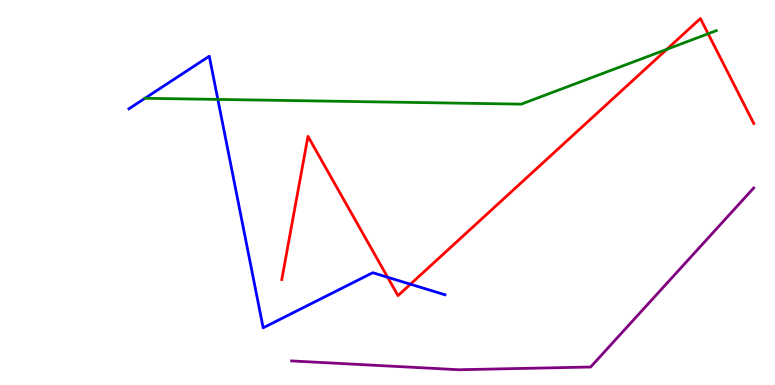[{'lines': ['blue', 'red'], 'intersections': [{'x': 5.0, 'y': 2.8}, {'x': 5.3, 'y': 2.62}]}, {'lines': ['green', 'red'], 'intersections': [{'x': 8.6, 'y': 8.72}, {'x': 9.14, 'y': 9.12}]}, {'lines': ['purple', 'red'], 'intersections': []}, {'lines': ['blue', 'green'], 'intersections': [{'x': 1.87, 'y': 7.45}, {'x': 2.81, 'y': 7.42}]}, {'lines': ['blue', 'purple'], 'intersections': []}, {'lines': ['green', 'purple'], 'intersections': []}]